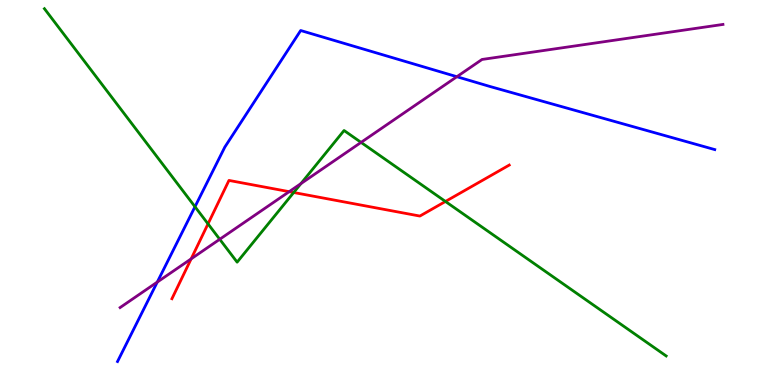[{'lines': ['blue', 'red'], 'intersections': []}, {'lines': ['green', 'red'], 'intersections': [{'x': 2.68, 'y': 4.19}, {'x': 3.79, 'y': 5.0}, {'x': 5.75, 'y': 4.77}]}, {'lines': ['purple', 'red'], 'intersections': [{'x': 2.47, 'y': 3.28}, {'x': 3.73, 'y': 5.02}]}, {'lines': ['blue', 'green'], 'intersections': [{'x': 2.52, 'y': 4.63}]}, {'lines': ['blue', 'purple'], 'intersections': [{'x': 2.03, 'y': 2.67}, {'x': 5.9, 'y': 8.01}]}, {'lines': ['green', 'purple'], 'intersections': [{'x': 2.84, 'y': 3.79}, {'x': 3.88, 'y': 5.23}, {'x': 4.66, 'y': 6.3}]}]